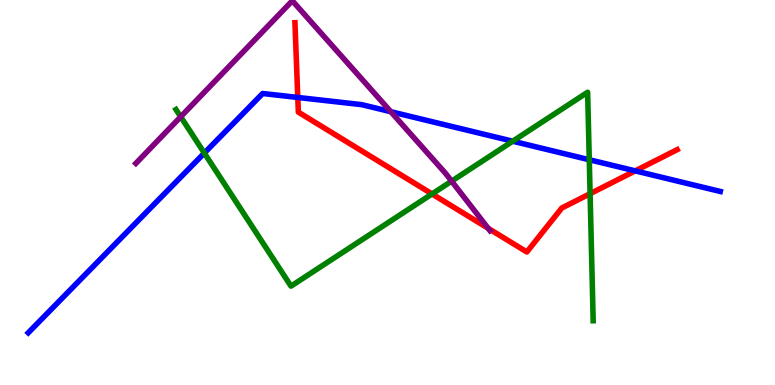[{'lines': ['blue', 'red'], 'intersections': [{'x': 3.84, 'y': 7.47}, {'x': 8.2, 'y': 5.56}]}, {'lines': ['green', 'red'], 'intersections': [{'x': 5.57, 'y': 4.96}, {'x': 7.61, 'y': 4.97}]}, {'lines': ['purple', 'red'], 'intersections': [{'x': 6.3, 'y': 4.07}]}, {'lines': ['blue', 'green'], 'intersections': [{'x': 2.64, 'y': 6.02}, {'x': 6.62, 'y': 6.33}, {'x': 7.6, 'y': 5.85}]}, {'lines': ['blue', 'purple'], 'intersections': [{'x': 5.04, 'y': 7.1}]}, {'lines': ['green', 'purple'], 'intersections': [{'x': 2.33, 'y': 6.97}, {'x': 5.83, 'y': 5.29}]}]